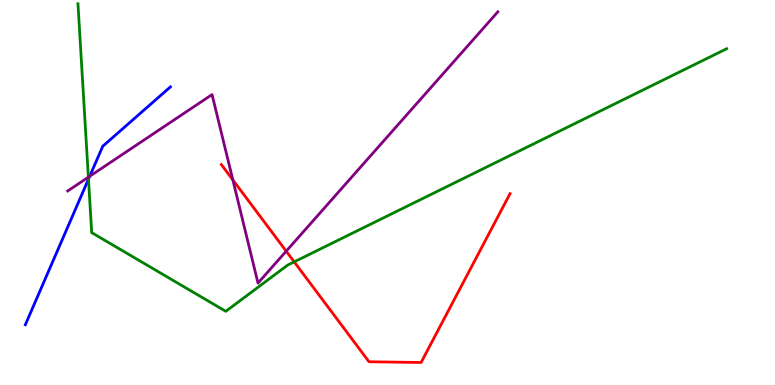[{'lines': ['blue', 'red'], 'intersections': []}, {'lines': ['green', 'red'], 'intersections': [{'x': 3.8, 'y': 3.2}]}, {'lines': ['purple', 'red'], 'intersections': [{'x': 3.0, 'y': 5.33}, {'x': 3.69, 'y': 3.48}]}, {'lines': ['blue', 'green'], 'intersections': [{'x': 1.14, 'y': 5.35}]}, {'lines': ['blue', 'purple'], 'intersections': [{'x': 1.16, 'y': 5.42}]}, {'lines': ['green', 'purple'], 'intersections': [{'x': 1.14, 'y': 5.4}]}]